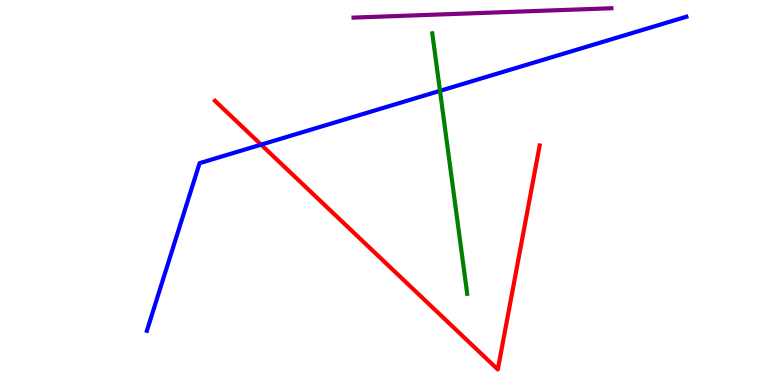[{'lines': ['blue', 'red'], 'intersections': [{'x': 3.37, 'y': 6.24}]}, {'lines': ['green', 'red'], 'intersections': []}, {'lines': ['purple', 'red'], 'intersections': []}, {'lines': ['blue', 'green'], 'intersections': [{'x': 5.68, 'y': 7.64}]}, {'lines': ['blue', 'purple'], 'intersections': []}, {'lines': ['green', 'purple'], 'intersections': []}]